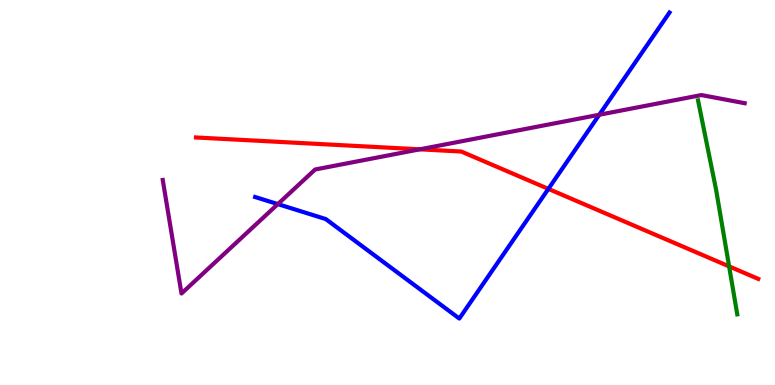[{'lines': ['blue', 'red'], 'intersections': [{'x': 7.08, 'y': 5.09}]}, {'lines': ['green', 'red'], 'intersections': [{'x': 9.41, 'y': 3.08}]}, {'lines': ['purple', 'red'], 'intersections': [{'x': 5.42, 'y': 6.12}]}, {'lines': ['blue', 'green'], 'intersections': []}, {'lines': ['blue', 'purple'], 'intersections': [{'x': 3.58, 'y': 4.7}, {'x': 7.73, 'y': 7.02}]}, {'lines': ['green', 'purple'], 'intersections': []}]